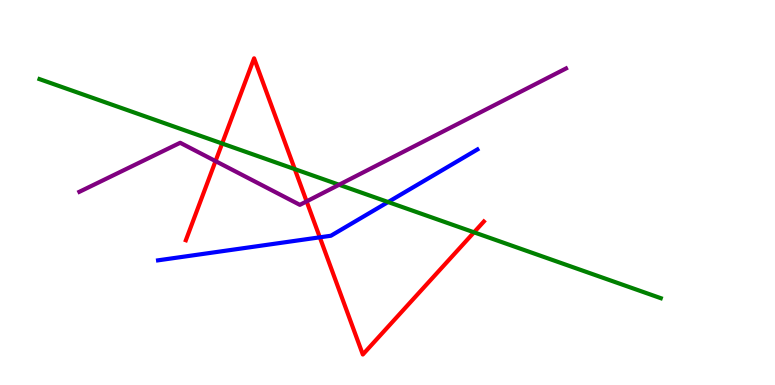[{'lines': ['blue', 'red'], 'intersections': [{'x': 4.13, 'y': 3.84}]}, {'lines': ['green', 'red'], 'intersections': [{'x': 2.87, 'y': 6.27}, {'x': 3.8, 'y': 5.61}, {'x': 6.12, 'y': 3.97}]}, {'lines': ['purple', 'red'], 'intersections': [{'x': 2.78, 'y': 5.82}, {'x': 3.96, 'y': 4.77}]}, {'lines': ['blue', 'green'], 'intersections': [{'x': 5.01, 'y': 4.75}]}, {'lines': ['blue', 'purple'], 'intersections': []}, {'lines': ['green', 'purple'], 'intersections': [{'x': 4.38, 'y': 5.2}]}]